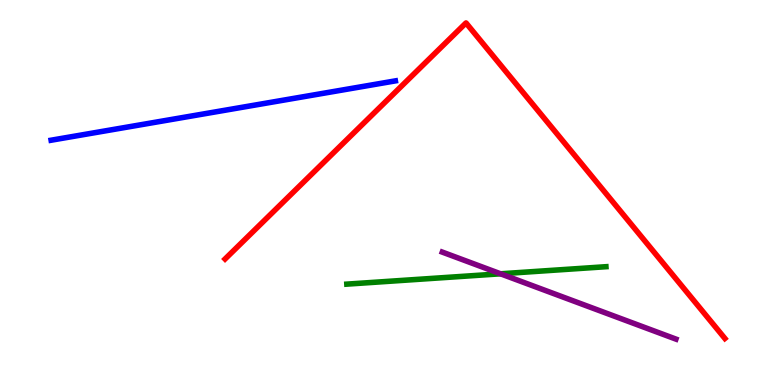[{'lines': ['blue', 'red'], 'intersections': []}, {'lines': ['green', 'red'], 'intersections': []}, {'lines': ['purple', 'red'], 'intersections': []}, {'lines': ['blue', 'green'], 'intersections': []}, {'lines': ['blue', 'purple'], 'intersections': []}, {'lines': ['green', 'purple'], 'intersections': [{'x': 6.46, 'y': 2.89}]}]